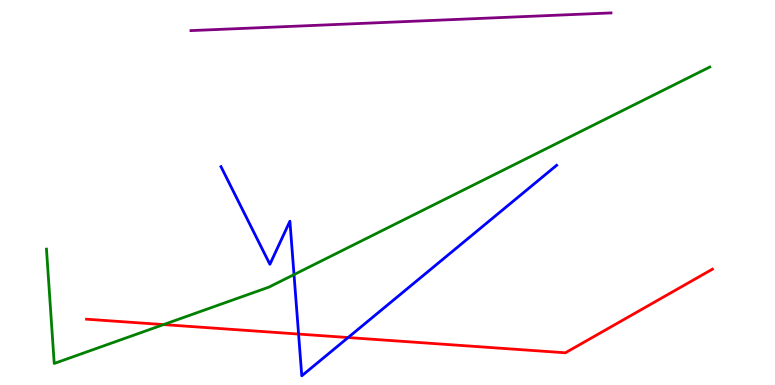[{'lines': ['blue', 'red'], 'intersections': [{'x': 3.85, 'y': 1.32}, {'x': 4.49, 'y': 1.23}]}, {'lines': ['green', 'red'], 'intersections': [{'x': 2.11, 'y': 1.57}]}, {'lines': ['purple', 'red'], 'intersections': []}, {'lines': ['blue', 'green'], 'intersections': [{'x': 3.79, 'y': 2.87}]}, {'lines': ['blue', 'purple'], 'intersections': []}, {'lines': ['green', 'purple'], 'intersections': []}]